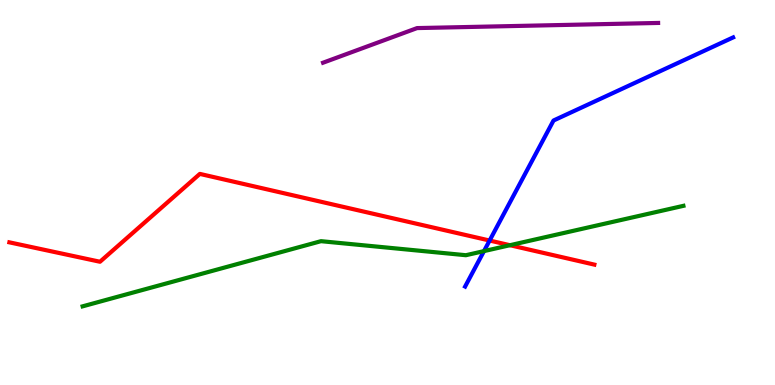[{'lines': ['blue', 'red'], 'intersections': [{'x': 6.32, 'y': 3.75}]}, {'lines': ['green', 'red'], 'intersections': [{'x': 6.58, 'y': 3.63}]}, {'lines': ['purple', 'red'], 'intersections': []}, {'lines': ['blue', 'green'], 'intersections': [{'x': 6.24, 'y': 3.48}]}, {'lines': ['blue', 'purple'], 'intersections': []}, {'lines': ['green', 'purple'], 'intersections': []}]